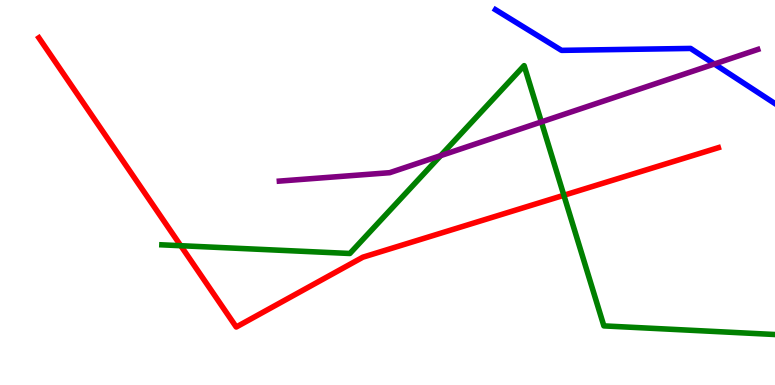[{'lines': ['blue', 'red'], 'intersections': []}, {'lines': ['green', 'red'], 'intersections': [{'x': 2.33, 'y': 3.62}, {'x': 7.28, 'y': 4.93}]}, {'lines': ['purple', 'red'], 'intersections': []}, {'lines': ['blue', 'green'], 'intersections': []}, {'lines': ['blue', 'purple'], 'intersections': [{'x': 9.22, 'y': 8.34}]}, {'lines': ['green', 'purple'], 'intersections': [{'x': 5.69, 'y': 5.96}, {'x': 6.99, 'y': 6.83}]}]